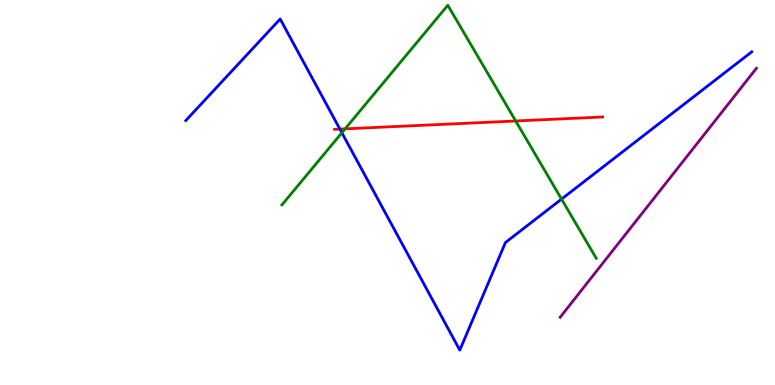[{'lines': ['blue', 'red'], 'intersections': [{'x': 4.39, 'y': 6.65}]}, {'lines': ['green', 'red'], 'intersections': [{'x': 4.45, 'y': 6.65}, {'x': 6.65, 'y': 6.86}]}, {'lines': ['purple', 'red'], 'intersections': []}, {'lines': ['blue', 'green'], 'intersections': [{'x': 4.41, 'y': 6.55}, {'x': 7.25, 'y': 4.83}]}, {'lines': ['blue', 'purple'], 'intersections': []}, {'lines': ['green', 'purple'], 'intersections': []}]